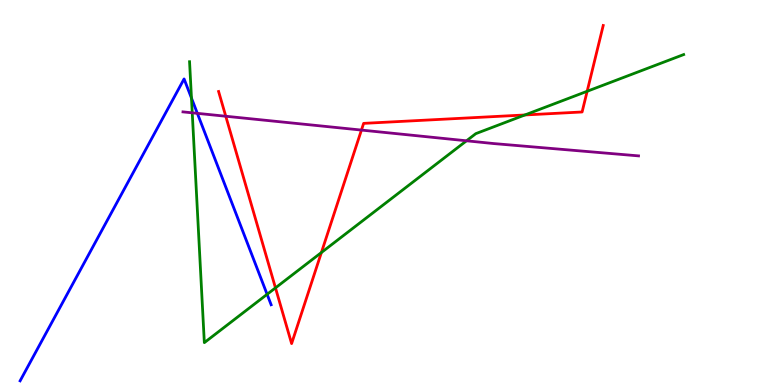[{'lines': ['blue', 'red'], 'intersections': []}, {'lines': ['green', 'red'], 'intersections': [{'x': 3.55, 'y': 2.52}, {'x': 4.15, 'y': 3.44}, {'x': 6.77, 'y': 7.01}, {'x': 7.58, 'y': 7.63}]}, {'lines': ['purple', 'red'], 'intersections': [{'x': 2.91, 'y': 6.98}, {'x': 4.66, 'y': 6.62}]}, {'lines': ['blue', 'green'], 'intersections': [{'x': 2.47, 'y': 7.45}, {'x': 3.45, 'y': 2.36}]}, {'lines': ['blue', 'purple'], 'intersections': [{'x': 2.55, 'y': 7.06}]}, {'lines': ['green', 'purple'], 'intersections': [{'x': 2.48, 'y': 7.07}, {'x': 6.02, 'y': 6.34}]}]